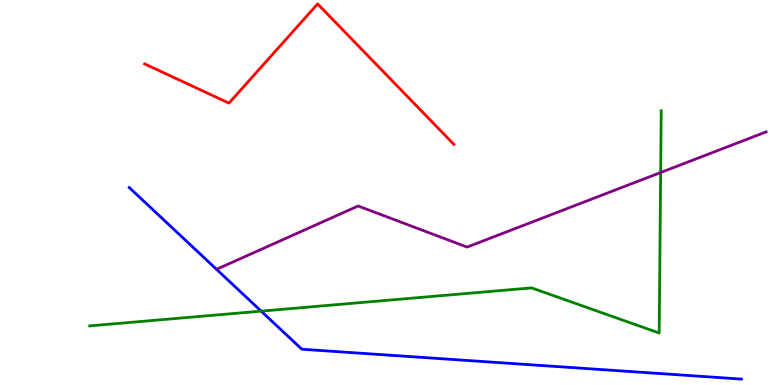[{'lines': ['blue', 'red'], 'intersections': []}, {'lines': ['green', 'red'], 'intersections': []}, {'lines': ['purple', 'red'], 'intersections': []}, {'lines': ['blue', 'green'], 'intersections': [{'x': 3.37, 'y': 1.92}]}, {'lines': ['blue', 'purple'], 'intersections': []}, {'lines': ['green', 'purple'], 'intersections': [{'x': 8.52, 'y': 5.52}]}]